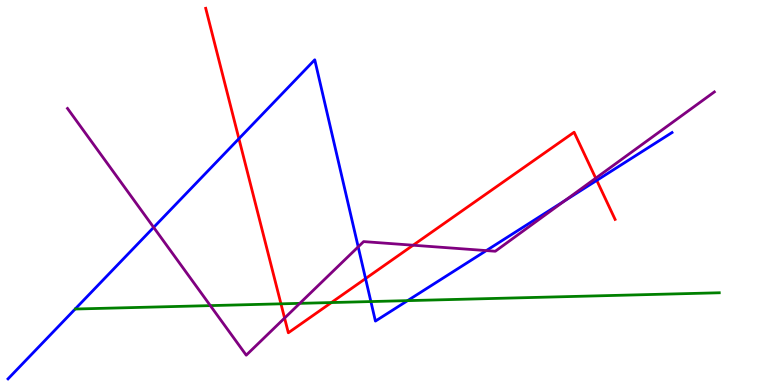[{'lines': ['blue', 'red'], 'intersections': [{'x': 3.08, 'y': 6.4}, {'x': 4.72, 'y': 2.76}, {'x': 7.7, 'y': 5.31}]}, {'lines': ['green', 'red'], 'intersections': [{'x': 3.63, 'y': 2.11}, {'x': 4.28, 'y': 2.14}]}, {'lines': ['purple', 'red'], 'intersections': [{'x': 3.67, 'y': 1.74}, {'x': 5.33, 'y': 3.63}, {'x': 7.69, 'y': 5.37}]}, {'lines': ['blue', 'green'], 'intersections': [{'x': 4.79, 'y': 2.17}, {'x': 5.26, 'y': 2.19}]}, {'lines': ['blue', 'purple'], 'intersections': [{'x': 1.98, 'y': 4.09}, {'x': 4.62, 'y': 3.59}, {'x': 6.28, 'y': 3.49}, {'x': 7.29, 'y': 4.79}]}, {'lines': ['green', 'purple'], 'intersections': [{'x': 2.71, 'y': 2.06}, {'x': 3.87, 'y': 2.12}]}]